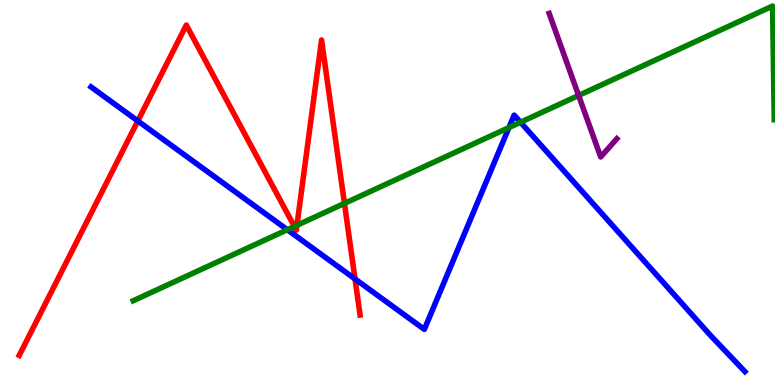[{'lines': ['blue', 'red'], 'intersections': [{'x': 1.78, 'y': 6.86}, {'x': 4.58, 'y': 2.75}]}, {'lines': ['green', 'red'], 'intersections': [{'x': 3.8, 'y': 4.12}, {'x': 3.83, 'y': 4.15}, {'x': 4.44, 'y': 4.72}]}, {'lines': ['purple', 'red'], 'intersections': []}, {'lines': ['blue', 'green'], 'intersections': [{'x': 3.71, 'y': 4.03}, {'x': 6.57, 'y': 6.69}, {'x': 6.72, 'y': 6.83}]}, {'lines': ['blue', 'purple'], 'intersections': []}, {'lines': ['green', 'purple'], 'intersections': [{'x': 7.47, 'y': 7.52}]}]